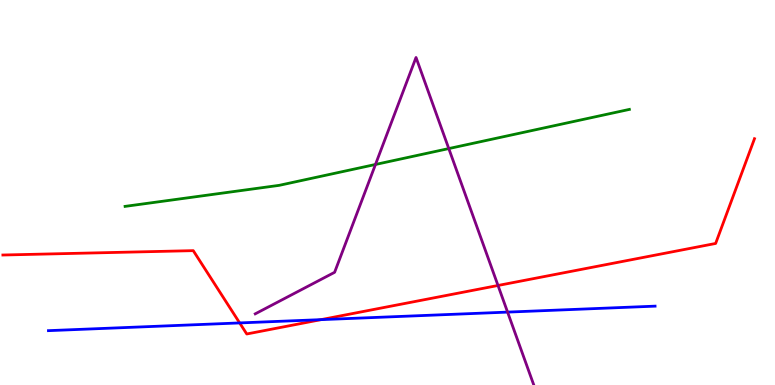[{'lines': ['blue', 'red'], 'intersections': [{'x': 3.09, 'y': 1.61}, {'x': 4.14, 'y': 1.7}]}, {'lines': ['green', 'red'], 'intersections': []}, {'lines': ['purple', 'red'], 'intersections': [{'x': 6.43, 'y': 2.59}]}, {'lines': ['blue', 'green'], 'intersections': []}, {'lines': ['blue', 'purple'], 'intersections': [{'x': 6.55, 'y': 1.89}]}, {'lines': ['green', 'purple'], 'intersections': [{'x': 4.84, 'y': 5.73}, {'x': 5.79, 'y': 6.14}]}]